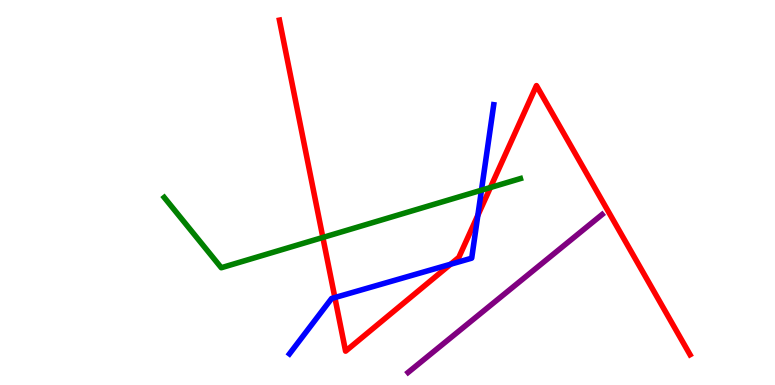[{'lines': ['blue', 'red'], 'intersections': [{'x': 4.32, 'y': 2.27}, {'x': 5.81, 'y': 3.14}, {'x': 6.17, 'y': 4.41}]}, {'lines': ['green', 'red'], 'intersections': [{'x': 4.17, 'y': 3.83}, {'x': 6.33, 'y': 5.13}]}, {'lines': ['purple', 'red'], 'intersections': []}, {'lines': ['blue', 'green'], 'intersections': [{'x': 6.21, 'y': 5.06}]}, {'lines': ['blue', 'purple'], 'intersections': []}, {'lines': ['green', 'purple'], 'intersections': []}]